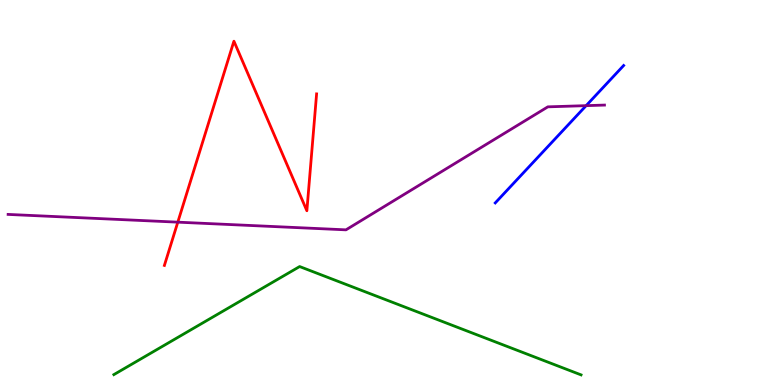[{'lines': ['blue', 'red'], 'intersections': []}, {'lines': ['green', 'red'], 'intersections': []}, {'lines': ['purple', 'red'], 'intersections': [{'x': 2.29, 'y': 4.23}]}, {'lines': ['blue', 'green'], 'intersections': []}, {'lines': ['blue', 'purple'], 'intersections': [{'x': 7.56, 'y': 7.26}]}, {'lines': ['green', 'purple'], 'intersections': []}]